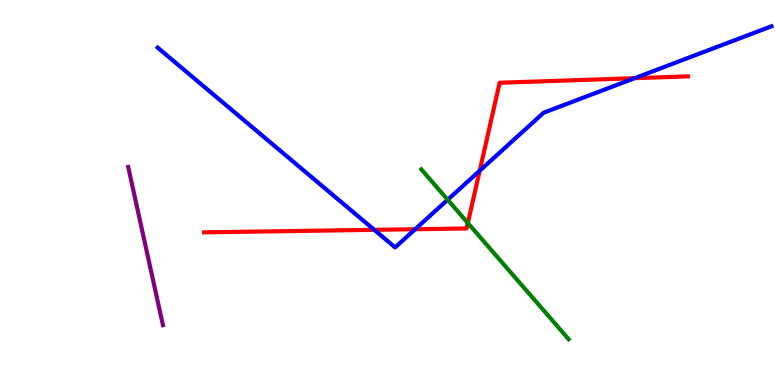[{'lines': ['blue', 'red'], 'intersections': [{'x': 4.83, 'y': 4.03}, {'x': 5.36, 'y': 4.05}, {'x': 6.19, 'y': 5.57}, {'x': 8.19, 'y': 7.97}]}, {'lines': ['green', 'red'], 'intersections': [{'x': 6.04, 'y': 4.21}]}, {'lines': ['purple', 'red'], 'intersections': []}, {'lines': ['blue', 'green'], 'intersections': [{'x': 5.78, 'y': 4.81}]}, {'lines': ['blue', 'purple'], 'intersections': []}, {'lines': ['green', 'purple'], 'intersections': []}]